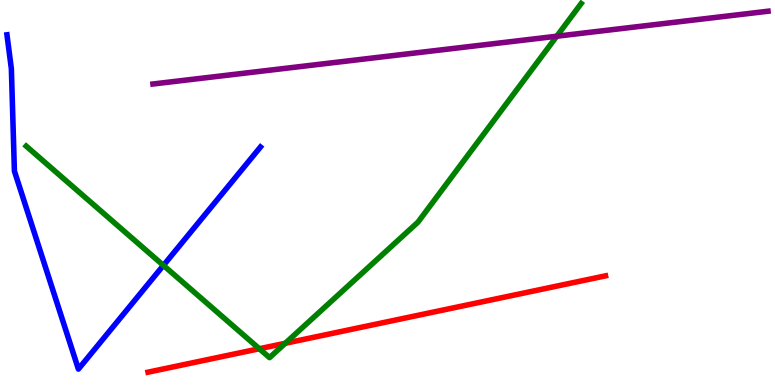[{'lines': ['blue', 'red'], 'intersections': []}, {'lines': ['green', 'red'], 'intersections': [{'x': 3.35, 'y': 0.942}, {'x': 3.68, 'y': 1.08}]}, {'lines': ['purple', 'red'], 'intersections': []}, {'lines': ['blue', 'green'], 'intersections': [{'x': 2.11, 'y': 3.11}]}, {'lines': ['blue', 'purple'], 'intersections': []}, {'lines': ['green', 'purple'], 'intersections': [{'x': 7.18, 'y': 9.06}]}]